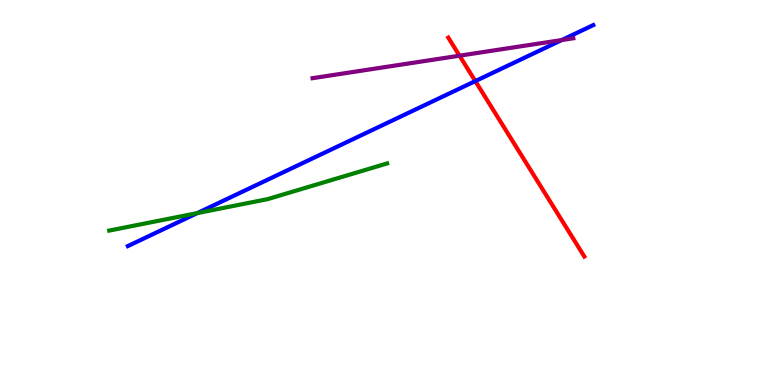[{'lines': ['blue', 'red'], 'intersections': [{'x': 6.13, 'y': 7.89}]}, {'lines': ['green', 'red'], 'intersections': []}, {'lines': ['purple', 'red'], 'intersections': [{'x': 5.93, 'y': 8.55}]}, {'lines': ['blue', 'green'], 'intersections': [{'x': 2.55, 'y': 4.47}]}, {'lines': ['blue', 'purple'], 'intersections': [{'x': 7.25, 'y': 8.96}]}, {'lines': ['green', 'purple'], 'intersections': []}]